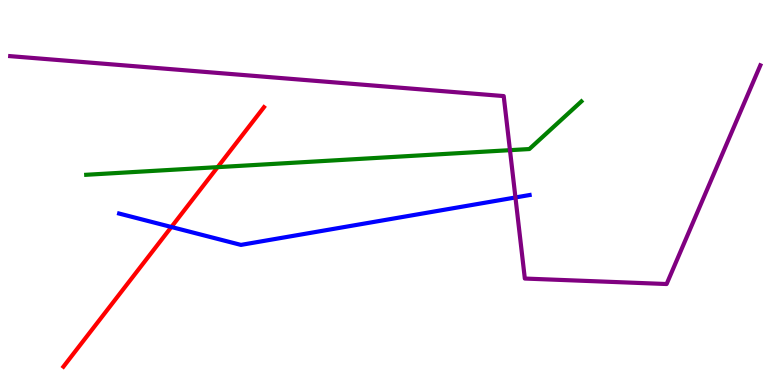[{'lines': ['blue', 'red'], 'intersections': [{'x': 2.21, 'y': 4.1}]}, {'lines': ['green', 'red'], 'intersections': [{'x': 2.81, 'y': 5.66}]}, {'lines': ['purple', 'red'], 'intersections': []}, {'lines': ['blue', 'green'], 'intersections': []}, {'lines': ['blue', 'purple'], 'intersections': [{'x': 6.65, 'y': 4.87}]}, {'lines': ['green', 'purple'], 'intersections': [{'x': 6.58, 'y': 6.1}]}]